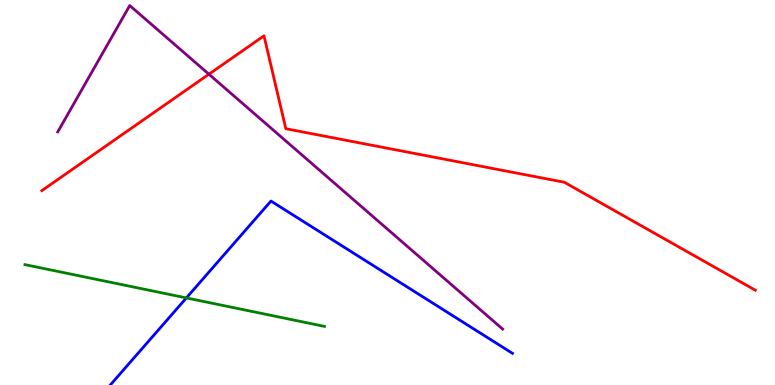[{'lines': ['blue', 'red'], 'intersections': []}, {'lines': ['green', 'red'], 'intersections': []}, {'lines': ['purple', 'red'], 'intersections': [{'x': 2.7, 'y': 8.07}]}, {'lines': ['blue', 'green'], 'intersections': [{'x': 2.4, 'y': 2.26}]}, {'lines': ['blue', 'purple'], 'intersections': []}, {'lines': ['green', 'purple'], 'intersections': []}]